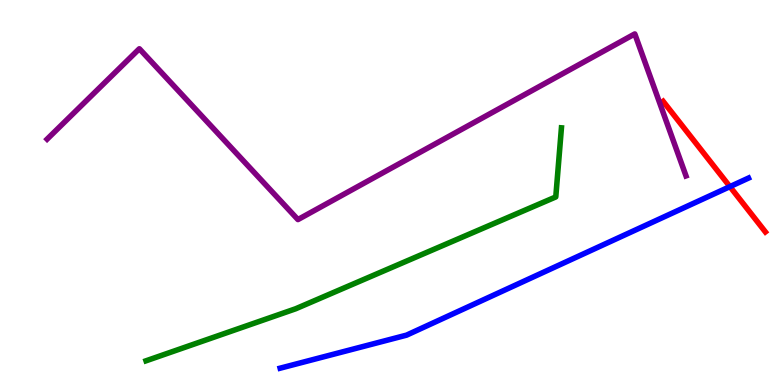[{'lines': ['blue', 'red'], 'intersections': [{'x': 9.42, 'y': 5.15}]}, {'lines': ['green', 'red'], 'intersections': []}, {'lines': ['purple', 'red'], 'intersections': []}, {'lines': ['blue', 'green'], 'intersections': []}, {'lines': ['blue', 'purple'], 'intersections': []}, {'lines': ['green', 'purple'], 'intersections': []}]